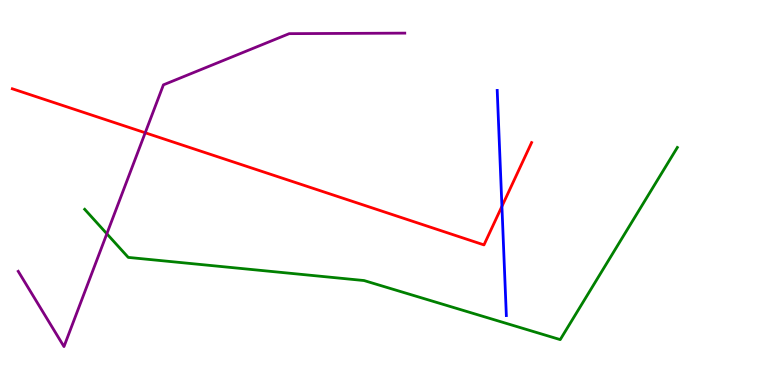[{'lines': ['blue', 'red'], 'intersections': [{'x': 6.48, 'y': 4.64}]}, {'lines': ['green', 'red'], 'intersections': []}, {'lines': ['purple', 'red'], 'intersections': [{'x': 1.87, 'y': 6.55}]}, {'lines': ['blue', 'green'], 'intersections': []}, {'lines': ['blue', 'purple'], 'intersections': []}, {'lines': ['green', 'purple'], 'intersections': [{'x': 1.38, 'y': 3.93}]}]